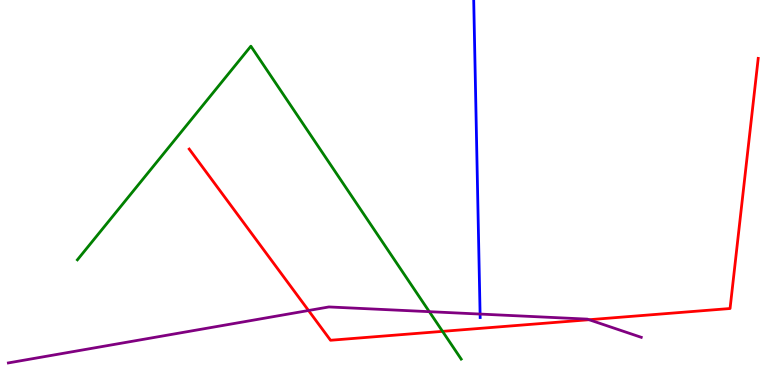[{'lines': ['blue', 'red'], 'intersections': []}, {'lines': ['green', 'red'], 'intersections': [{'x': 5.71, 'y': 1.39}]}, {'lines': ['purple', 'red'], 'intersections': [{'x': 3.98, 'y': 1.94}, {'x': 7.6, 'y': 1.7}]}, {'lines': ['blue', 'green'], 'intersections': []}, {'lines': ['blue', 'purple'], 'intersections': [{'x': 6.19, 'y': 1.84}]}, {'lines': ['green', 'purple'], 'intersections': [{'x': 5.54, 'y': 1.9}]}]